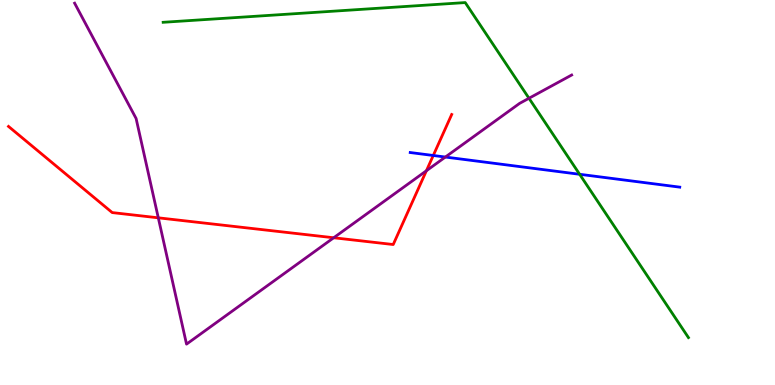[{'lines': ['blue', 'red'], 'intersections': [{'x': 5.59, 'y': 5.96}]}, {'lines': ['green', 'red'], 'intersections': []}, {'lines': ['purple', 'red'], 'intersections': [{'x': 2.04, 'y': 4.34}, {'x': 4.31, 'y': 3.82}, {'x': 5.5, 'y': 5.56}]}, {'lines': ['blue', 'green'], 'intersections': [{'x': 7.48, 'y': 5.47}]}, {'lines': ['blue', 'purple'], 'intersections': [{'x': 5.75, 'y': 5.92}]}, {'lines': ['green', 'purple'], 'intersections': [{'x': 6.83, 'y': 7.45}]}]